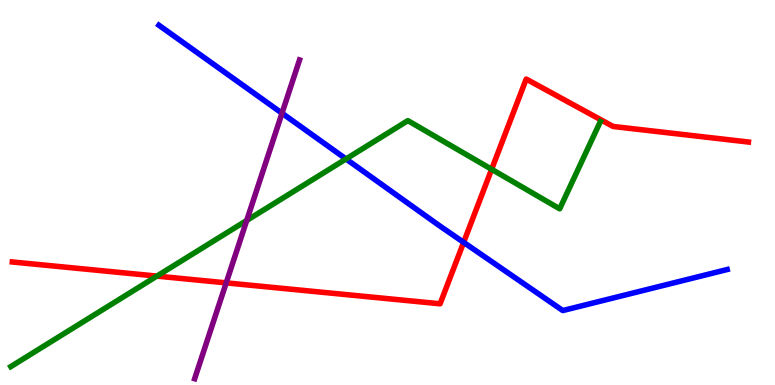[{'lines': ['blue', 'red'], 'intersections': [{'x': 5.98, 'y': 3.71}]}, {'lines': ['green', 'red'], 'intersections': [{'x': 2.02, 'y': 2.83}, {'x': 6.34, 'y': 5.6}]}, {'lines': ['purple', 'red'], 'intersections': [{'x': 2.92, 'y': 2.65}]}, {'lines': ['blue', 'green'], 'intersections': [{'x': 4.46, 'y': 5.87}]}, {'lines': ['blue', 'purple'], 'intersections': [{'x': 3.64, 'y': 7.06}]}, {'lines': ['green', 'purple'], 'intersections': [{'x': 3.18, 'y': 4.27}]}]